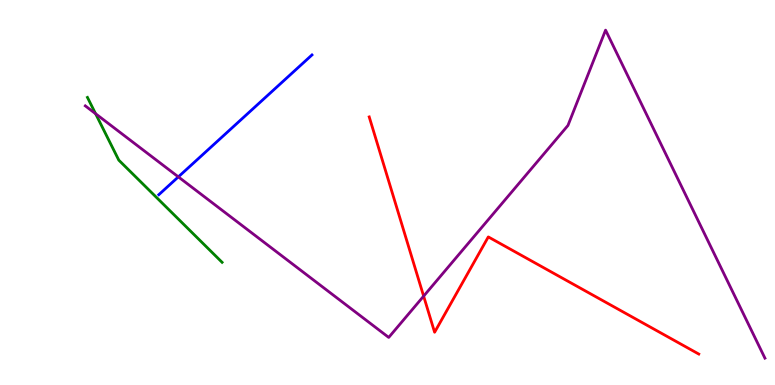[{'lines': ['blue', 'red'], 'intersections': []}, {'lines': ['green', 'red'], 'intersections': []}, {'lines': ['purple', 'red'], 'intersections': [{'x': 5.47, 'y': 2.31}]}, {'lines': ['blue', 'green'], 'intersections': []}, {'lines': ['blue', 'purple'], 'intersections': [{'x': 2.3, 'y': 5.41}]}, {'lines': ['green', 'purple'], 'intersections': [{'x': 1.23, 'y': 7.05}]}]